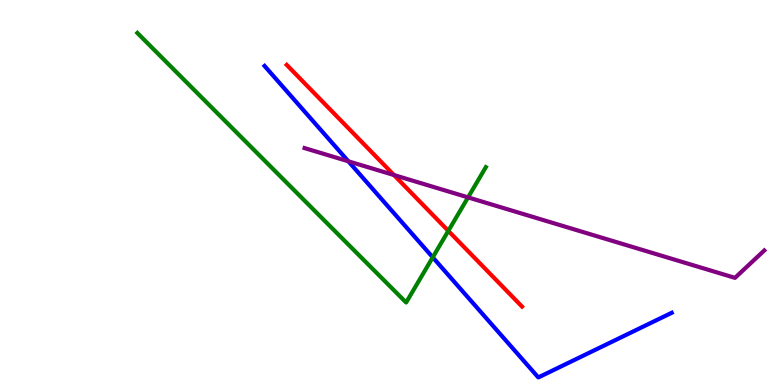[{'lines': ['blue', 'red'], 'intersections': []}, {'lines': ['green', 'red'], 'intersections': [{'x': 5.78, 'y': 4.0}]}, {'lines': ['purple', 'red'], 'intersections': [{'x': 5.08, 'y': 5.45}]}, {'lines': ['blue', 'green'], 'intersections': [{'x': 5.58, 'y': 3.32}]}, {'lines': ['blue', 'purple'], 'intersections': [{'x': 4.49, 'y': 5.81}]}, {'lines': ['green', 'purple'], 'intersections': [{'x': 6.04, 'y': 4.87}]}]